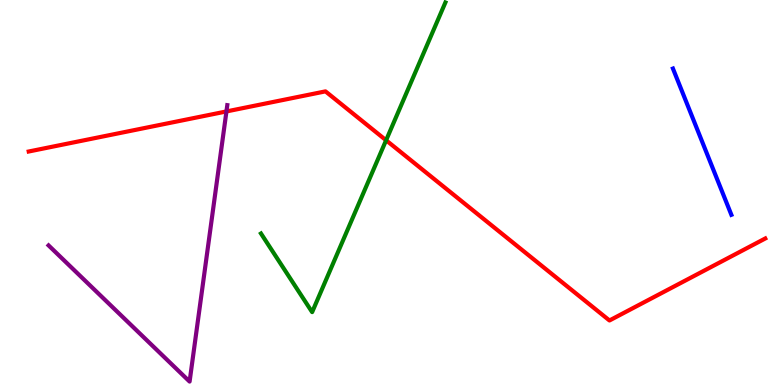[{'lines': ['blue', 'red'], 'intersections': []}, {'lines': ['green', 'red'], 'intersections': [{'x': 4.98, 'y': 6.36}]}, {'lines': ['purple', 'red'], 'intersections': [{'x': 2.92, 'y': 7.11}]}, {'lines': ['blue', 'green'], 'intersections': []}, {'lines': ['blue', 'purple'], 'intersections': []}, {'lines': ['green', 'purple'], 'intersections': []}]